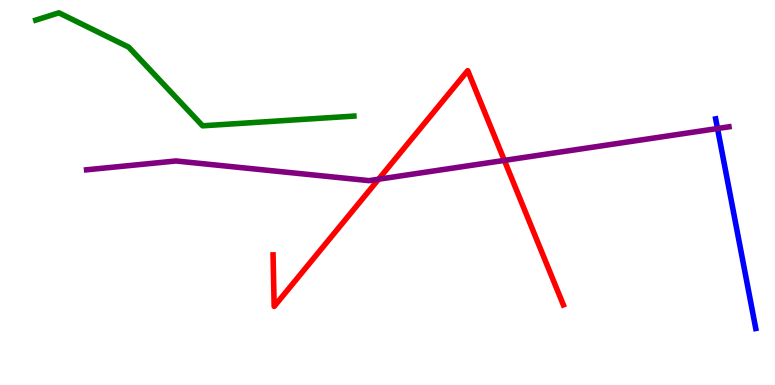[{'lines': ['blue', 'red'], 'intersections': []}, {'lines': ['green', 'red'], 'intersections': []}, {'lines': ['purple', 'red'], 'intersections': [{'x': 4.89, 'y': 5.35}, {'x': 6.51, 'y': 5.83}]}, {'lines': ['blue', 'green'], 'intersections': []}, {'lines': ['blue', 'purple'], 'intersections': [{'x': 9.26, 'y': 6.66}]}, {'lines': ['green', 'purple'], 'intersections': []}]